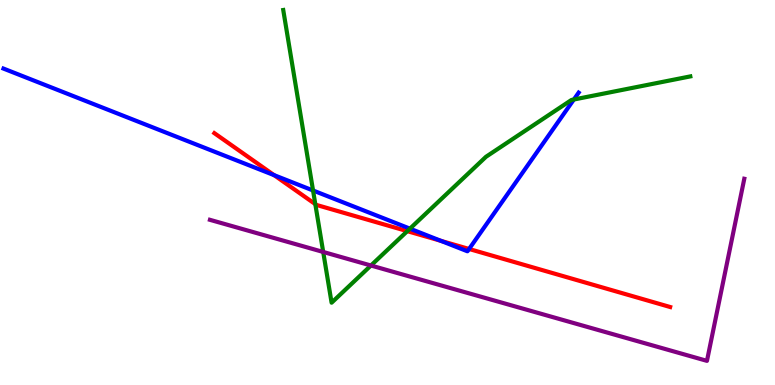[{'lines': ['blue', 'red'], 'intersections': [{'x': 3.54, 'y': 5.45}, {'x': 5.69, 'y': 3.74}, {'x': 6.05, 'y': 3.53}]}, {'lines': ['green', 'red'], 'intersections': [{'x': 4.07, 'y': 4.7}, {'x': 5.26, 'y': 4.0}]}, {'lines': ['purple', 'red'], 'intersections': []}, {'lines': ['blue', 'green'], 'intersections': [{'x': 4.04, 'y': 5.05}, {'x': 5.29, 'y': 4.06}, {'x': 7.4, 'y': 7.42}]}, {'lines': ['blue', 'purple'], 'intersections': []}, {'lines': ['green', 'purple'], 'intersections': [{'x': 4.17, 'y': 3.46}, {'x': 4.79, 'y': 3.1}]}]